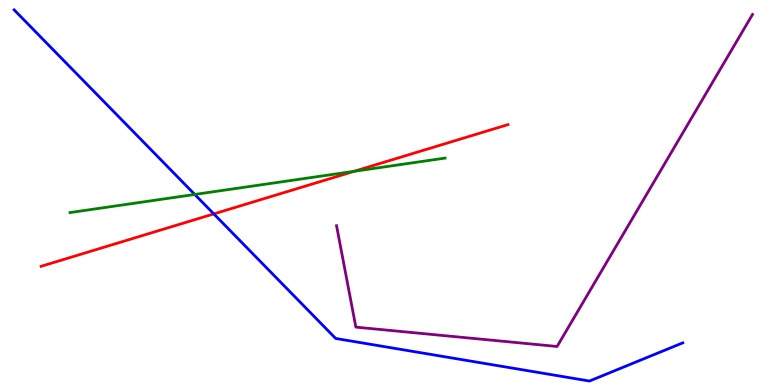[{'lines': ['blue', 'red'], 'intersections': [{'x': 2.76, 'y': 4.44}]}, {'lines': ['green', 'red'], 'intersections': [{'x': 4.57, 'y': 5.55}]}, {'lines': ['purple', 'red'], 'intersections': []}, {'lines': ['blue', 'green'], 'intersections': [{'x': 2.51, 'y': 4.95}]}, {'lines': ['blue', 'purple'], 'intersections': []}, {'lines': ['green', 'purple'], 'intersections': []}]